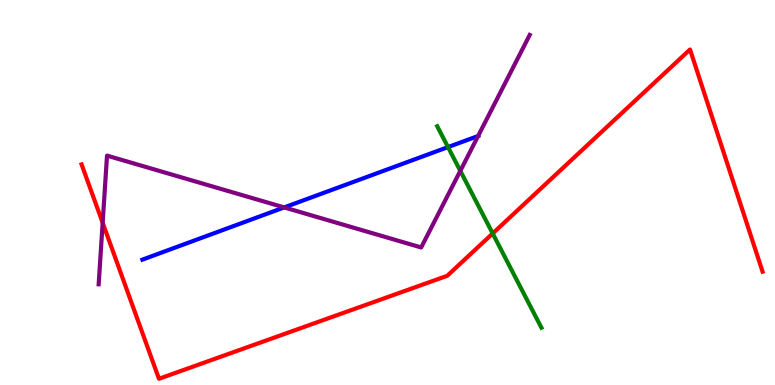[{'lines': ['blue', 'red'], 'intersections': []}, {'lines': ['green', 'red'], 'intersections': [{'x': 6.36, 'y': 3.94}]}, {'lines': ['purple', 'red'], 'intersections': [{'x': 1.32, 'y': 4.21}]}, {'lines': ['blue', 'green'], 'intersections': [{'x': 5.78, 'y': 6.18}]}, {'lines': ['blue', 'purple'], 'intersections': [{'x': 3.67, 'y': 4.61}, {'x': 6.17, 'y': 6.47}]}, {'lines': ['green', 'purple'], 'intersections': [{'x': 5.94, 'y': 5.56}]}]